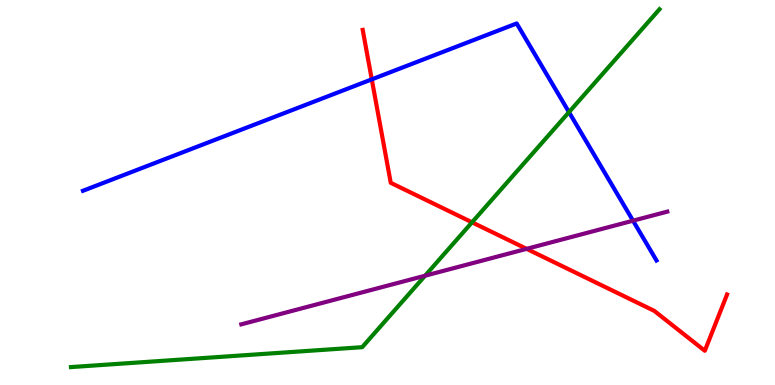[{'lines': ['blue', 'red'], 'intersections': [{'x': 4.8, 'y': 7.94}]}, {'lines': ['green', 'red'], 'intersections': [{'x': 6.09, 'y': 4.23}]}, {'lines': ['purple', 'red'], 'intersections': [{'x': 6.8, 'y': 3.54}]}, {'lines': ['blue', 'green'], 'intersections': [{'x': 7.34, 'y': 7.09}]}, {'lines': ['blue', 'purple'], 'intersections': [{'x': 8.17, 'y': 4.27}]}, {'lines': ['green', 'purple'], 'intersections': [{'x': 5.48, 'y': 2.84}]}]